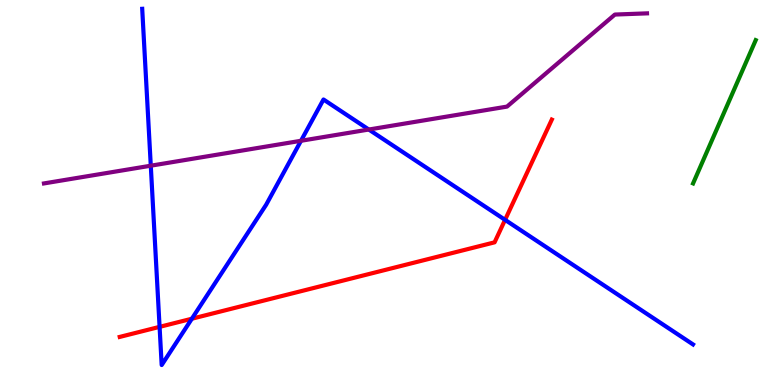[{'lines': ['blue', 'red'], 'intersections': [{'x': 2.06, 'y': 1.51}, {'x': 2.48, 'y': 1.72}, {'x': 6.52, 'y': 4.29}]}, {'lines': ['green', 'red'], 'intersections': []}, {'lines': ['purple', 'red'], 'intersections': []}, {'lines': ['blue', 'green'], 'intersections': []}, {'lines': ['blue', 'purple'], 'intersections': [{'x': 1.95, 'y': 5.7}, {'x': 3.88, 'y': 6.34}, {'x': 4.76, 'y': 6.64}]}, {'lines': ['green', 'purple'], 'intersections': []}]